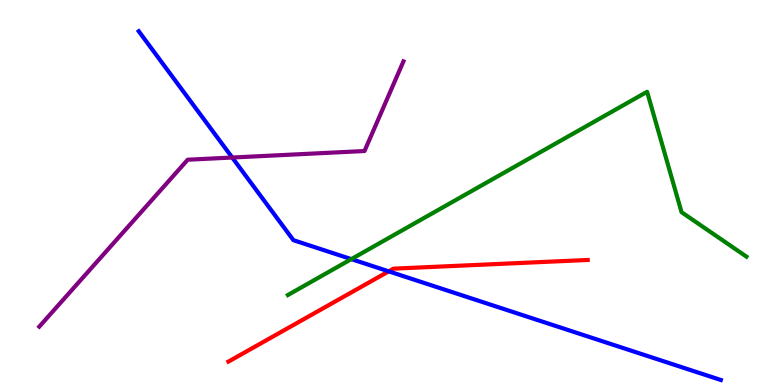[{'lines': ['blue', 'red'], 'intersections': [{'x': 5.02, 'y': 2.95}]}, {'lines': ['green', 'red'], 'intersections': []}, {'lines': ['purple', 'red'], 'intersections': []}, {'lines': ['blue', 'green'], 'intersections': [{'x': 4.53, 'y': 3.27}]}, {'lines': ['blue', 'purple'], 'intersections': [{'x': 3.0, 'y': 5.91}]}, {'lines': ['green', 'purple'], 'intersections': []}]